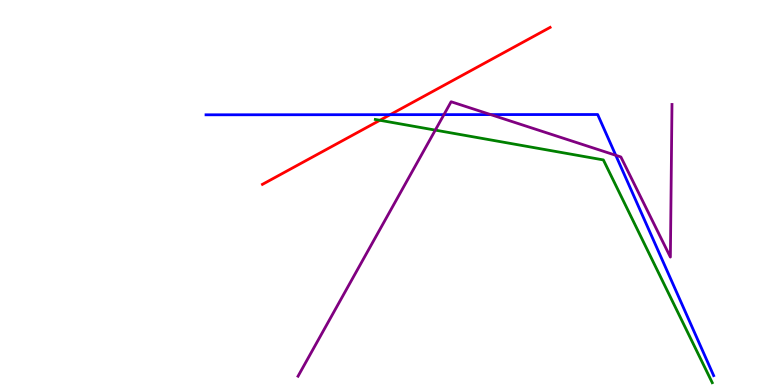[{'lines': ['blue', 'red'], 'intersections': [{'x': 5.03, 'y': 7.02}]}, {'lines': ['green', 'red'], 'intersections': [{'x': 4.9, 'y': 6.88}]}, {'lines': ['purple', 'red'], 'intersections': []}, {'lines': ['blue', 'green'], 'intersections': []}, {'lines': ['blue', 'purple'], 'intersections': [{'x': 5.73, 'y': 7.02}, {'x': 6.33, 'y': 7.02}, {'x': 7.95, 'y': 5.97}]}, {'lines': ['green', 'purple'], 'intersections': [{'x': 5.62, 'y': 6.62}]}]